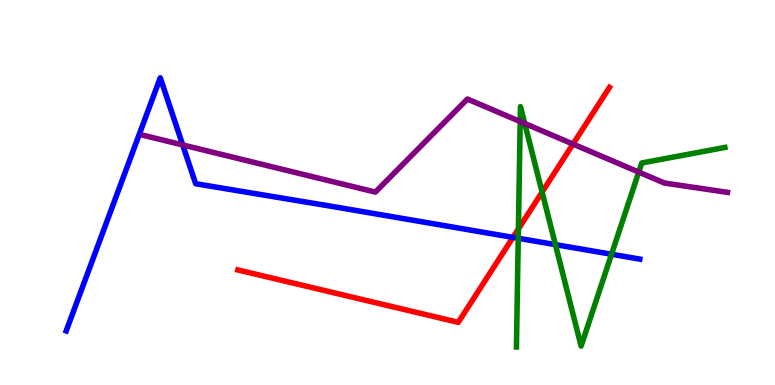[{'lines': ['blue', 'red'], 'intersections': [{'x': 6.62, 'y': 3.83}]}, {'lines': ['green', 'red'], 'intersections': [{'x': 6.69, 'y': 4.05}, {'x': 6.99, 'y': 5.01}]}, {'lines': ['purple', 'red'], 'intersections': [{'x': 7.39, 'y': 6.26}]}, {'lines': ['blue', 'green'], 'intersections': [{'x': 6.69, 'y': 3.81}, {'x': 7.17, 'y': 3.65}, {'x': 7.89, 'y': 3.4}]}, {'lines': ['blue', 'purple'], 'intersections': [{'x': 2.36, 'y': 6.24}]}, {'lines': ['green', 'purple'], 'intersections': [{'x': 6.71, 'y': 6.84}, {'x': 6.77, 'y': 6.79}, {'x': 8.24, 'y': 5.53}]}]